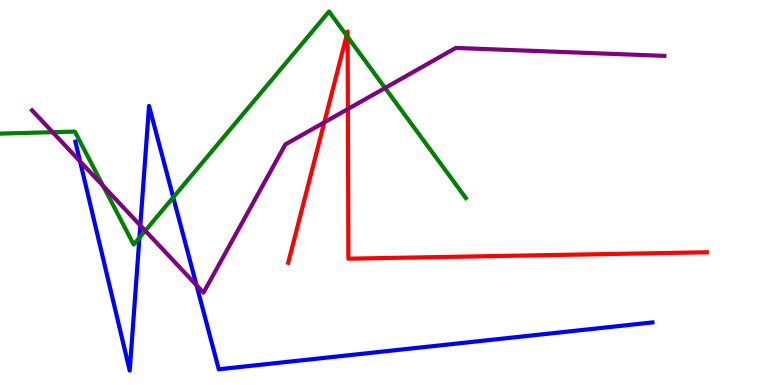[{'lines': ['blue', 'red'], 'intersections': []}, {'lines': ['green', 'red'], 'intersections': [{'x': 4.47, 'y': 9.08}, {'x': 4.49, 'y': 9.04}]}, {'lines': ['purple', 'red'], 'intersections': [{'x': 4.18, 'y': 6.82}, {'x': 4.49, 'y': 7.17}]}, {'lines': ['blue', 'green'], 'intersections': [{'x': 1.8, 'y': 3.83}, {'x': 2.24, 'y': 4.87}]}, {'lines': ['blue', 'purple'], 'intersections': [{'x': 1.03, 'y': 5.81}, {'x': 1.81, 'y': 4.14}, {'x': 2.54, 'y': 2.59}]}, {'lines': ['green', 'purple'], 'intersections': [{'x': 0.679, 'y': 6.57}, {'x': 1.33, 'y': 5.17}, {'x': 1.87, 'y': 4.01}, {'x': 4.97, 'y': 7.72}]}]